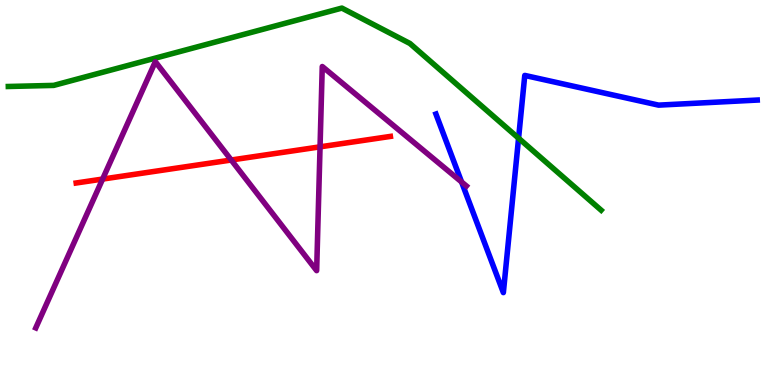[{'lines': ['blue', 'red'], 'intersections': []}, {'lines': ['green', 'red'], 'intersections': []}, {'lines': ['purple', 'red'], 'intersections': [{'x': 1.32, 'y': 5.35}, {'x': 2.98, 'y': 5.84}, {'x': 4.13, 'y': 6.19}]}, {'lines': ['blue', 'green'], 'intersections': [{'x': 6.69, 'y': 6.41}]}, {'lines': ['blue', 'purple'], 'intersections': [{'x': 5.96, 'y': 5.27}]}, {'lines': ['green', 'purple'], 'intersections': []}]